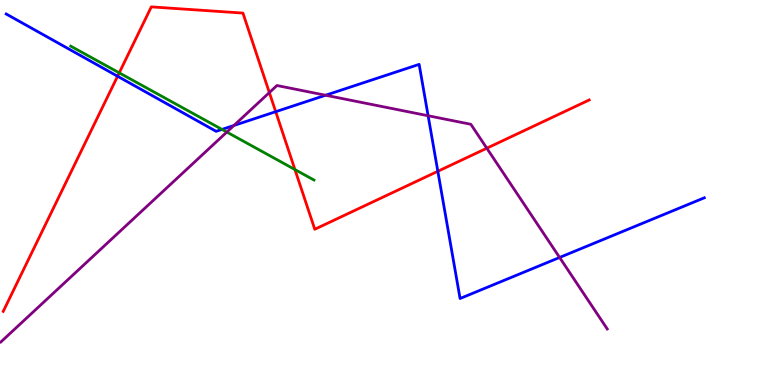[{'lines': ['blue', 'red'], 'intersections': [{'x': 1.52, 'y': 8.02}, {'x': 3.56, 'y': 7.1}, {'x': 5.65, 'y': 5.55}]}, {'lines': ['green', 'red'], 'intersections': [{'x': 1.54, 'y': 8.11}, {'x': 3.81, 'y': 5.6}]}, {'lines': ['purple', 'red'], 'intersections': [{'x': 3.48, 'y': 7.6}, {'x': 6.28, 'y': 6.15}]}, {'lines': ['blue', 'green'], 'intersections': [{'x': 2.86, 'y': 6.64}]}, {'lines': ['blue', 'purple'], 'intersections': [{'x': 3.02, 'y': 6.74}, {'x': 4.2, 'y': 7.53}, {'x': 5.52, 'y': 6.99}, {'x': 7.22, 'y': 3.31}]}, {'lines': ['green', 'purple'], 'intersections': [{'x': 2.93, 'y': 6.57}]}]